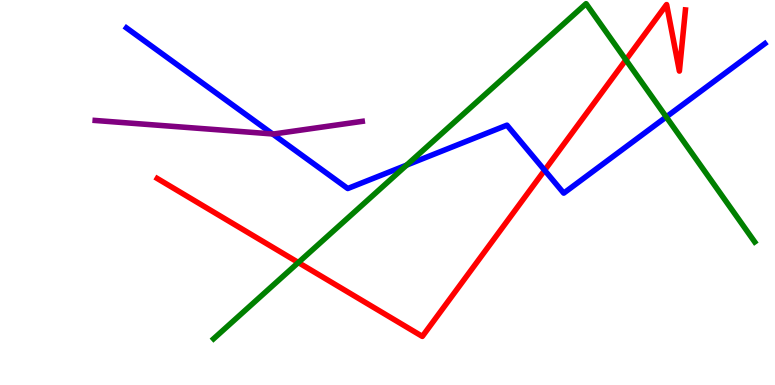[{'lines': ['blue', 'red'], 'intersections': [{'x': 7.03, 'y': 5.58}]}, {'lines': ['green', 'red'], 'intersections': [{'x': 3.85, 'y': 3.18}, {'x': 8.08, 'y': 8.44}]}, {'lines': ['purple', 'red'], 'intersections': []}, {'lines': ['blue', 'green'], 'intersections': [{'x': 5.25, 'y': 5.71}, {'x': 8.6, 'y': 6.96}]}, {'lines': ['blue', 'purple'], 'intersections': [{'x': 3.52, 'y': 6.52}]}, {'lines': ['green', 'purple'], 'intersections': []}]